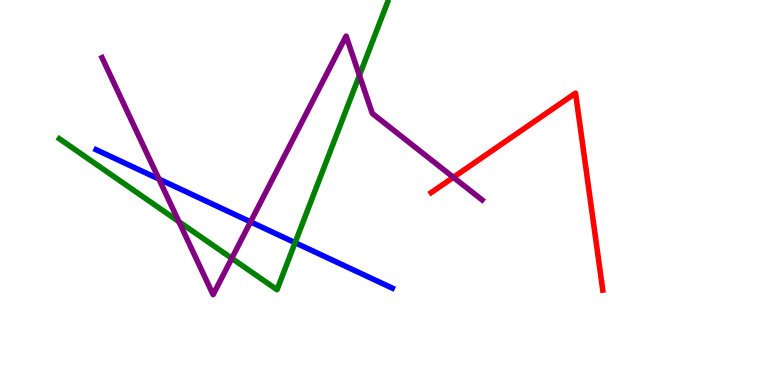[{'lines': ['blue', 'red'], 'intersections': []}, {'lines': ['green', 'red'], 'intersections': []}, {'lines': ['purple', 'red'], 'intersections': [{'x': 5.85, 'y': 5.39}]}, {'lines': ['blue', 'green'], 'intersections': [{'x': 3.81, 'y': 3.7}]}, {'lines': ['blue', 'purple'], 'intersections': [{'x': 2.05, 'y': 5.35}, {'x': 3.23, 'y': 4.24}]}, {'lines': ['green', 'purple'], 'intersections': [{'x': 2.31, 'y': 4.24}, {'x': 2.99, 'y': 3.29}, {'x': 4.64, 'y': 8.04}]}]